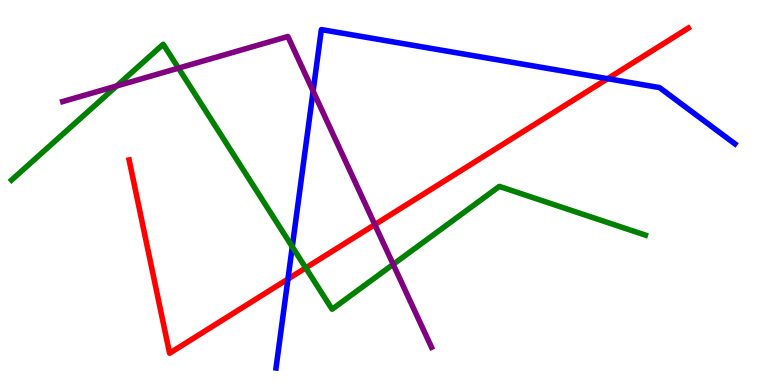[{'lines': ['blue', 'red'], 'intersections': [{'x': 3.72, 'y': 2.75}, {'x': 7.84, 'y': 7.96}]}, {'lines': ['green', 'red'], 'intersections': [{'x': 3.95, 'y': 3.04}]}, {'lines': ['purple', 'red'], 'intersections': [{'x': 4.84, 'y': 4.17}]}, {'lines': ['blue', 'green'], 'intersections': [{'x': 3.77, 'y': 3.59}]}, {'lines': ['blue', 'purple'], 'intersections': [{'x': 4.04, 'y': 7.63}]}, {'lines': ['green', 'purple'], 'intersections': [{'x': 1.51, 'y': 7.77}, {'x': 2.3, 'y': 8.23}, {'x': 5.07, 'y': 3.13}]}]